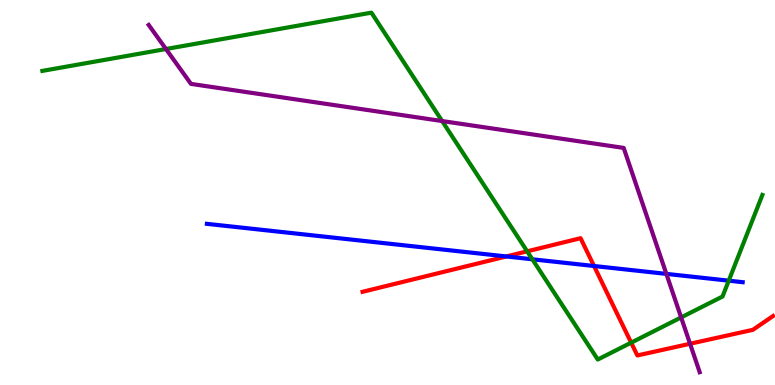[{'lines': ['blue', 'red'], 'intersections': [{'x': 6.53, 'y': 3.34}, {'x': 7.66, 'y': 3.09}]}, {'lines': ['green', 'red'], 'intersections': [{'x': 6.8, 'y': 3.47}, {'x': 8.14, 'y': 1.1}]}, {'lines': ['purple', 'red'], 'intersections': [{'x': 8.9, 'y': 1.07}]}, {'lines': ['blue', 'green'], 'intersections': [{'x': 6.87, 'y': 3.27}, {'x': 9.4, 'y': 2.71}]}, {'lines': ['blue', 'purple'], 'intersections': [{'x': 8.6, 'y': 2.89}]}, {'lines': ['green', 'purple'], 'intersections': [{'x': 2.14, 'y': 8.73}, {'x': 5.71, 'y': 6.86}, {'x': 8.79, 'y': 1.76}]}]